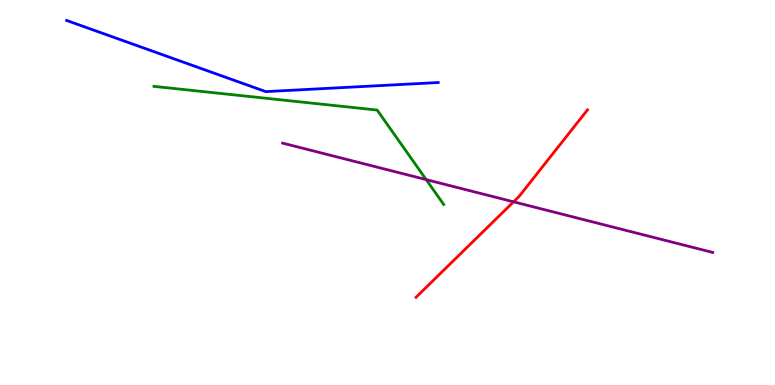[{'lines': ['blue', 'red'], 'intersections': []}, {'lines': ['green', 'red'], 'intersections': []}, {'lines': ['purple', 'red'], 'intersections': [{'x': 6.63, 'y': 4.76}]}, {'lines': ['blue', 'green'], 'intersections': []}, {'lines': ['blue', 'purple'], 'intersections': []}, {'lines': ['green', 'purple'], 'intersections': [{'x': 5.5, 'y': 5.33}]}]